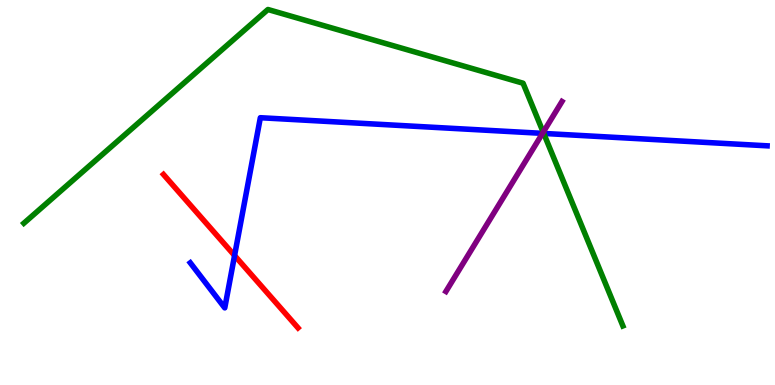[{'lines': ['blue', 'red'], 'intersections': [{'x': 3.03, 'y': 3.36}]}, {'lines': ['green', 'red'], 'intersections': []}, {'lines': ['purple', 'red'], 'intersections': []}, {'lines': ['blue', 'green'], 'intersections': [{'x': 7.02, 'y': 6.53}]}, {'lines': ['blue', 'purple'], 'intersections': [{'x': 7.0, 'y': 6.54}]}, {'lines': ['green', 'purple'], 'intersections': [{'x': 7.01, 'y': 6.57}]}]